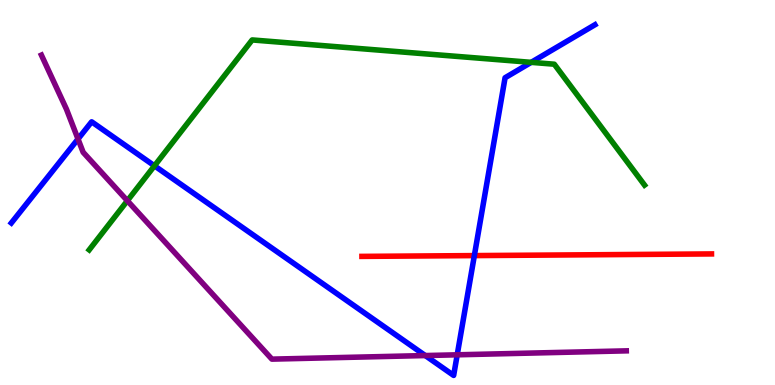[{'lines': ['blue', 'red'], 'intersections': [{'x': 6.12, 'y': 3.36}]}, {'lines': ['green', 'red'], 'intersections': []}, {'lines': ['purple', 'red'], 'intersections': []}, {'lines': ['blue', 'green'], 'intersections': [{'x': 1.99, 'y': 5.69}, {'x': 6.85, 'y': 8.38}]}, {'lines': ['blue', 'purple'], 'intersections': [{'x': 1.01, 'y': 6.39}, {'x': 5.49, 'y': 0.765}, {'x': 5.9, 'y': 0.784}]}, {'lines': ['green', 'purple'], 'intersections': [{'x': 1.64, 'y': 4.79}]}]